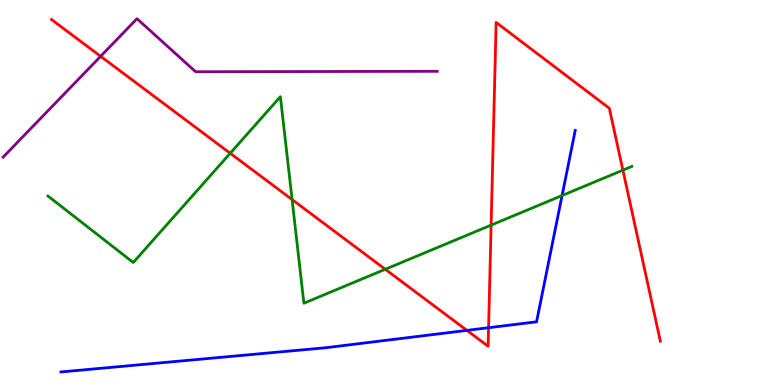[{'lines': ['blue', 'red'], 'intersections': [{'x': 6.02, 'y': 1.42}, {'x': 6.3, 'y': 1.49}]}, {'lines': ['green', 'red'], 'intersections': [{'x': 2.97, 'y': 6.02}, {'x': 3.77, 'y': 4.82}, {'x': 4.97, 'y': 3.01}, {'x': 6.34, 'y': 4.15}, {'x': 8.04, 'y': 5.58}]}, {'lines': ['purple', 'red'], 'intersections': [{'x': 1.3, 'y': 8.54}]}, {'lines': ['blue', 'green'], 'intersections': [{'x': 7.25, 'y': 4.92}]}, {'lines': ['blue', 'purple'], 'intersections': []}, {'lines': ['green', 'purple'], 'intersections': []}]